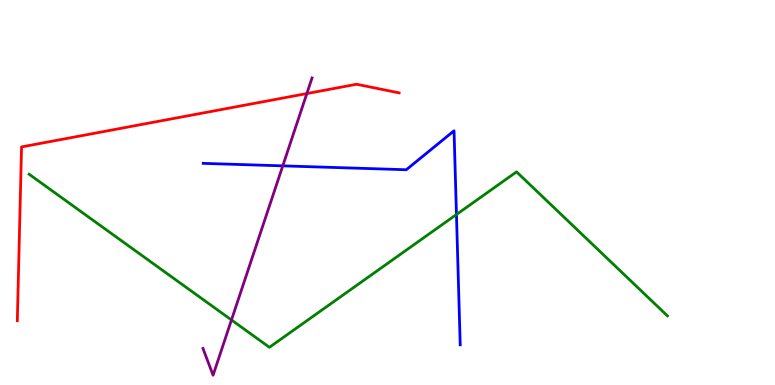[{'lines': ['blue', 'red'], 'intersections': []}, {'lines': ['green', 'red'], 'intersections': []}, {'lines': ['purple', 'red'], 'intersections': [{'x': 3.96, 'y': 7.57}]}, {'lines': ['blue', 'green'], 'intersections': [{'x': 5.89, 'y': 4.43}]}, {'lines': ['blue', 'purple'], 'intersections': [{'x': 3.65, 'y': 5.69}]}, {'lines': ['green', 'purple'], 'intersections': [{'x': 2.99, 'y': 1.69}]}]